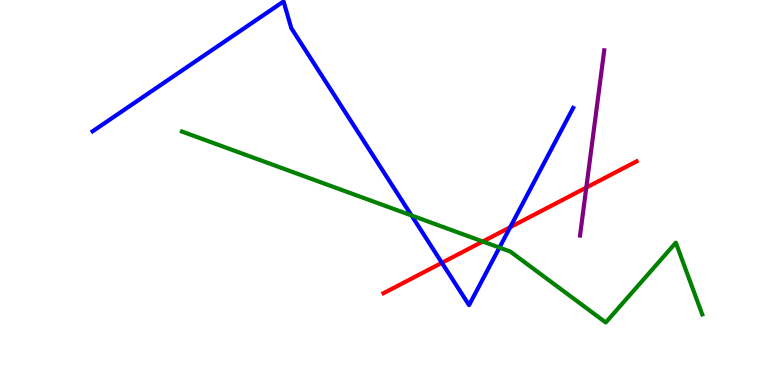[{'lines': ['blue', 'red'], 'intersections': [{'x': 5.7, 'y': 3.17}, {'x': 6.58, 'y': 4.1}]}, {'lines': ['green', 'red'], 'intersections': [{'x': 6.23, 'y': 3.73}]}, {'lines': ['purple', 'red'], 'intersections': [{'x': 7.57, 'y': 5.13}]}, {'lines': ['blue', 'green'], 'intersections': [{'x': 5.31, 'y': 4.4}, {'x': 6.44, 'y': 3.57}]}, {'lines': ['blue', 'purple'], 'intersections': []}, {'lines': ['green', 'purple'], 'intersections': []}]